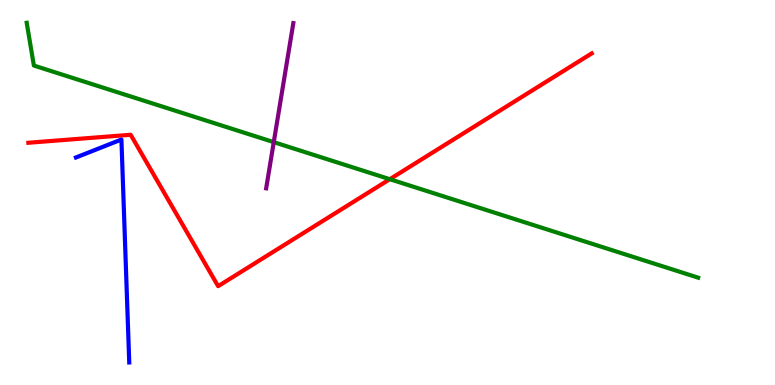[{'lines': ['blue', 'red'], 'intersections': []}, {'lines': ['green', 'red'], 'intersections': [{'x': 5.03, 'y': 5.35}]}, {'lines': ['purple', 'red'], 'intersections': []}, {'lines': ['blue', 'green'], 'intersections': []}, {'lines': ['blue', 'purple'], 'intersections': []}, {'lines': ['green', 'purple'], 'intersections': [{'x': 3.53, 'y': 6.31}]}]